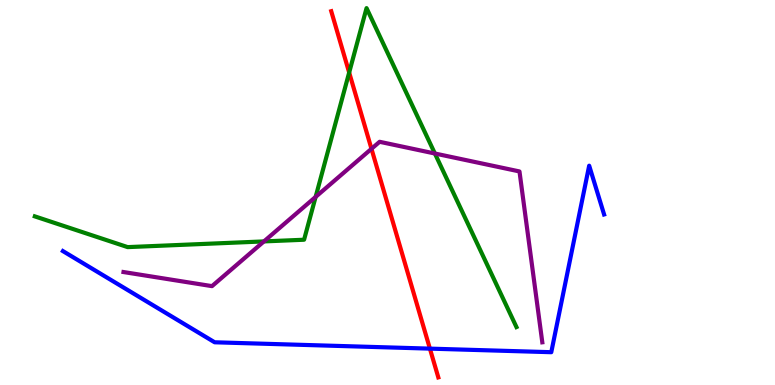[{'lines': ['blue', 'red'], 'intersections': [{'x': 5.55, 'y': 0.945}]}, {'lines': ['green', 'red'], 'intersections': [{'x': 4.51, 'y': 8.12}]}, {'lines': ['purple', 'red'], 'intersections': [{'x': 4.79, 'y': 6.13}]}, {'lines': ['blue', 'green'], 'intersections': []}, {'lines': ['blue', 'purple'], 'intersections': []}, {'lines': ['green', 'purple'], 'intersections': [{'x': 3.41, 'y': 3.73}, {'x': 4.07, 'y': 4.89}, {'x': 5.61, 'y': 6.01}]}]